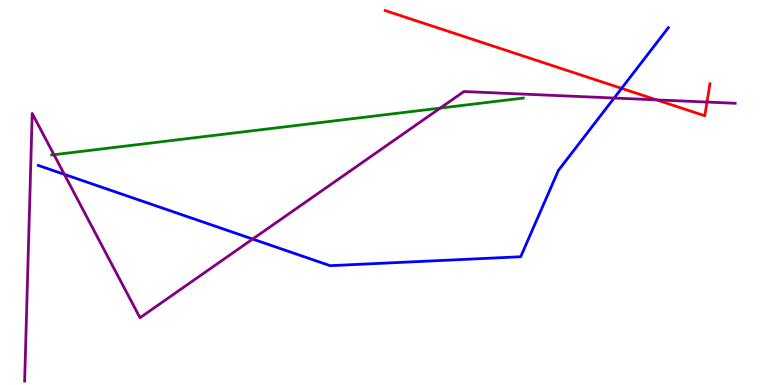[{'lines': ['blue', 'red'], 'intersections': [{'x': 8.02, 'y': 7.7}]}, {'lines': ['green', 'red'], 'intersections': []}, {'lines': ['purple', 'red'], 'intersections': [{'x': 8.47, 'y': 7.41}, {'x': 9.12, 'y': 7.35}]}, {'lines': ['blue', 'green'], 'intersections': []}, {'lines': ['blue', 'purple'], 'intersections': [{'x': 0.83, 'y': 5.47}, {'x': 3.26, 'y': 3.79}, {'x': 7.92, 'y': 7.45}]}, {'lines': ['green', 'purple'], 'intersections': [{'x': 0.696, 'y': 5.98}, {'x': 5.68, 'y': 7.19}]}]